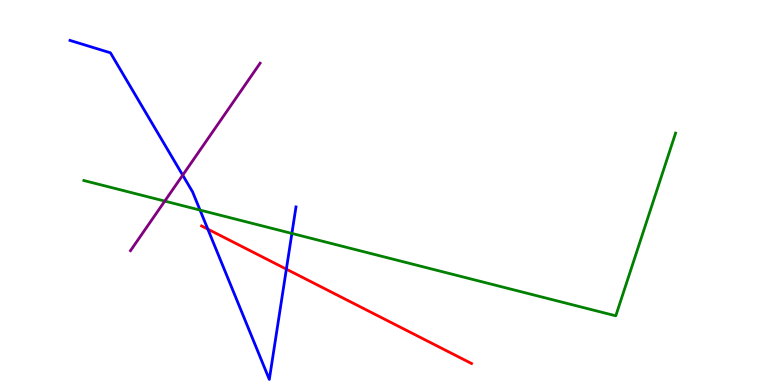[{'lines': ['blue', 'red'], 'intersections': [{'x': 2.68, 'y': 4.05}, {'x': 3.7, 'y': 3.01}]}, {'lines': ['green', 'red'], 'intersections': []}, {'lines': ['purple', 'red'], 'intersections': []}, {'lines': ['blue', 'green'], 'intersections': [{'x': 2.58, 'y': 4.54}, {'x': 3.77, 'y': 3.94}]}, {'lines': ['blue', 'purple'], 'intersections': [{'x': 2.36, 'y': 5.45}]}, {'lines': ['green', 'purple'], 'intersections': [{'x': 2.13, 'y': 4.78}]}]